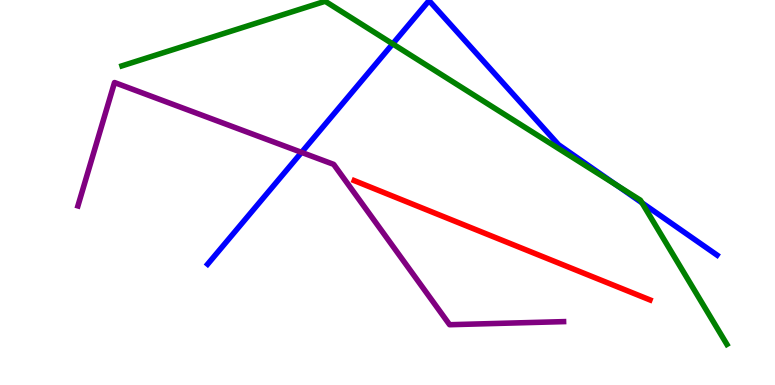[{'lines': ['blue', 'red'], 'intersections': []}, {'lines': ['green', 'red'], 'intersections': []}, {'lines': ['purple', 'red'], 'intersections': []}, {'lines': ['blue', 'green'], 'intersections': [{'x': 5.07, 'y': 8.86}, {'x': 7.96, 'y': 5.19}, {'x': 8.28, 'y': 4.73}]}, {'lines': ['blue', 'purple'], 'intersections': [{'x': 3.89, 'y': 6.04}]}, {'lines': ['green', 'purple'], 'intersections': []}]